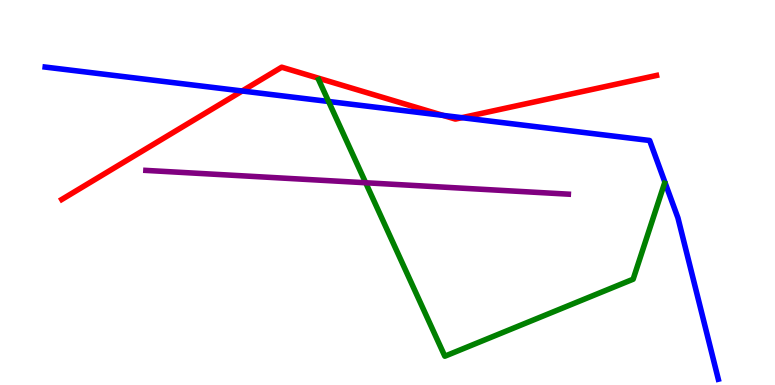[{'lines': ['blue', 'red'], 'intersections': [{'x': 3.12, 'y': 7.64}, {'x': 5.72, 'y': 7.0}, {'x': 5.96, 'y': 6.94}]}, {'lines': ['green', 'red'], 'intersections': []}, {'lines': ['purple', 'red'], 'intersections': []}, {'lines': ['blue', 'green'], 'intersections': [{'x': 4.24, 'y': 7.36}]}, {'lines': ['blue', 'purple'], 'intersections': []}, {'lines': ['green', 'purple'], 'intersections': [{'x': 4.72, 'y': 5.25}]}]